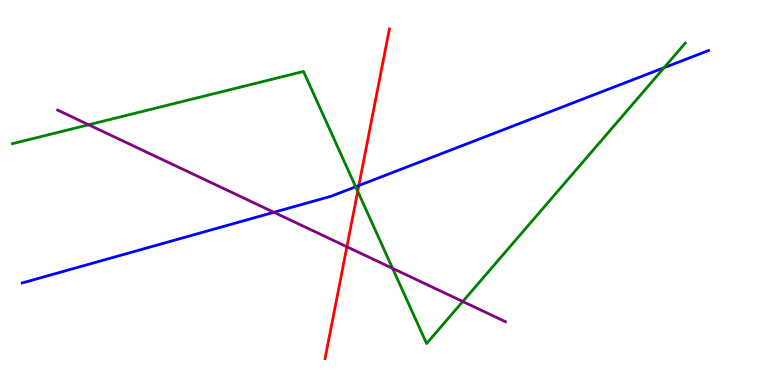[{'lines': ['blue', 'red'], 'intersections': [{'x': 4.63, 'y': 5.18}]}, {'lines': ['green', 'red'], 'intersections': [{'x': 4.62, 'y': 5.03}]}, {'lines': ['purple', 'red'], 'intersections': [{'x': 4.48, 'y': 3.59}]}, {'lines': ['blue', 'green'], 'intersections': [{'x': 4.59, 'y': 5.15}, {'x': 8.57, 'y': 8.24}]}, {'lines': ['blue', 'purple'], 'intersections': [{'x': 3.53, 'y': 4.49}]}, {'lines': ['green', 'purple'], 'intersections': [{'x': 1.14, 'y': 6.76}, {'x': 5.07, 'y': 3.03}, {'x': 5.97, 'y': 2.17}]}]